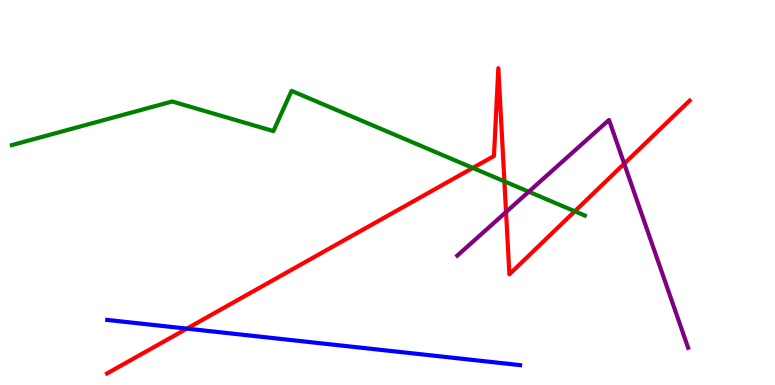[{'lines': ['blue', 'red'], 'intersections': [{'x': 2.41, 'y': 1.46}]}, {'lines': ['green', 'red'], 'intersections': [{'x': 6.1, 'y': 5.64}, {'x': 6.51, 'y': 5.29}, {'x': 7.42, 'y': 4.51}]}, {'lines': ['purple', 'red'], 'intersections': [{'x': 6.53, 'y': 4.49}, {'x': 8.05, 'y': 5.75}]}, {'lines': ['blue', 'green'], 'intersections': []}, {'lines': ['blue', 'purple'], 'intersections': []}, {'lines': ['green', 'purple'], 'intersections': [{'x': 6.82, 'y': 5.02}]}]